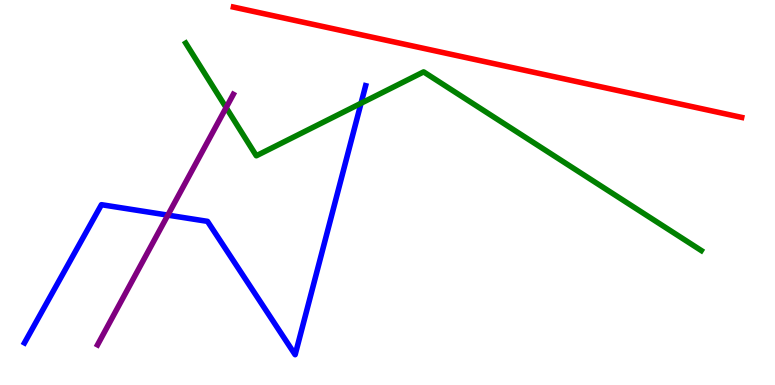[{'lines': ['blue', 'red'], 'intersections': []}, {'lines': ['green', 'red'], 'intersections': []}, {'lines': ['purple', 'red'], 'intersections': []}, {'lines': ['blue', 'green'], 'intersections': [{'x': 4.66, 'y': 7.32}]}, {'lines': ['blue', 'purple'], 'intersections': [{'x': 2.17, 'y': 4.41}]}, {'lines': ['green', 'purple'], 'intersections': [{'x': 2.92, 'y': 7.21}]}]